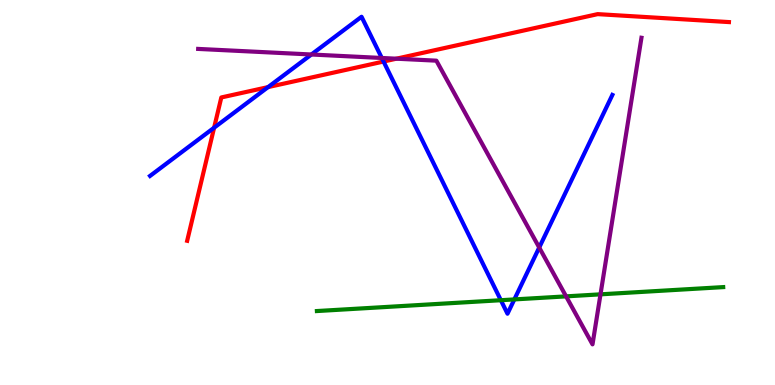[{'lines': ['blue', 'red'], 'intersections': [{'x': 2.76, 'y': 6.68}, {'x': 3.46, 'y': 7.74}, {'x': 4.95, 'y': 8.4}]}, {'lines': ['green', 'red'], 'intersections': []}, {'lines': ['purple', 'red'], 'intersections': [{'x': 5.11, 'y': 8.48}]}, {'lines': ['blue', 'green'], 'intersections': [{'x': 6.46, 'y': 2.2}, {'x': 6.64, 'y': 2.22}]}, {'lines': ['blue', 'purple'], 'intersections': [{'x': 4.02, 'y': 8.58}, {'x': 4.93, 'y': 8.49}, {'x': 6.96, 'y': 3.57}]}, {'lines': ['green', 'purple'], 'intersections': [{'x': 7.3, 'y': 2.3}, {'x': 7.75, 'y': 2.35}]}]